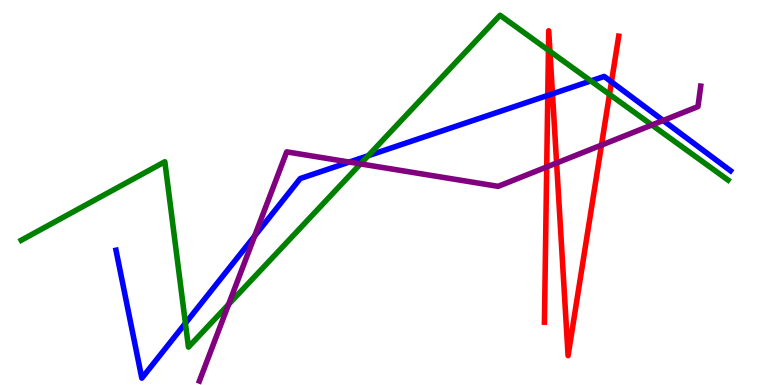[{'lines': ['blue', 'red'], 'intersections': [{'x': 7.07, 'y': 7.52}, {'x': 7.13, 'y': 7.56}, {'x': 7.89, 'y': 7.87}]}, {'lines': ['green', 'red'], 'intersections': [{'x': 7.08, 'y': 8.69}, {'x': 7.1, 'y': 8.67}, {'x': 7.86, 'y': 7.55}]}, {'lines': ['purple', 'red'], 'intersections': [{'x': 7.05, 'y': 5.66}, {'x': 7.18, 'y': 5.77}, {'x': 7.76, 'y': 6.23}]}, {'lines': ['blue', 'green'], 'intersections': [{'x': 2.39, 'y': 1.6}, {'x': 4.75, 'y': 5.96}, {'x': 7.62, 'y': 7.9}]}, {'lines': ['blue', 'purple'], 'intersections': [{'x': 3.29, 'y': 3.87}, {'x': 4.51, 'y': 5.79}, {'x': 8.56, 'y': 6.87}]}, {'lines': ['green', 'purple'], 'intersections': [{'x': 2.95, 'y': 2.09}, {'x': 4.65, 'y': 5.74}, {'x': 8.41, 'y': 6.75}]}]